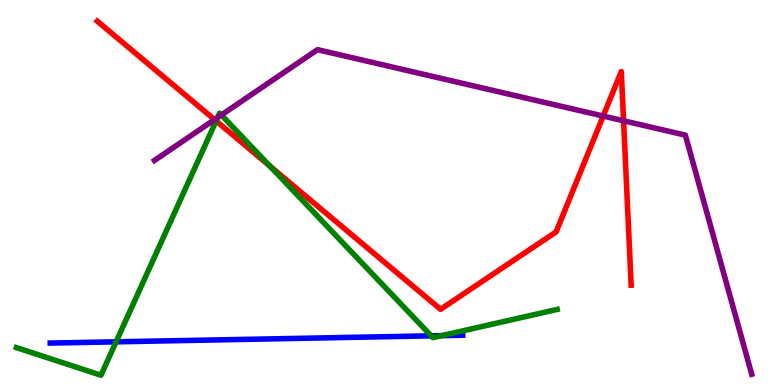[{'lines': ['blue', 'red'], 'intersections': []}, {'lines': ['green', 'red'], 'intersections': [{'x': 2.79, 'y': 6.86}, {'x': 3.48, 'y': 5.69}]}, {'lines': ['purple', 'red'], 'intersections': [{'x': 2.77, 'y': 6.89}, {'x': 7.78, 'y': 6.99}, {'x': 8.05, 'y': 6.86}]}, {'lines': ['blue', 'green'], 'intersections': [{'x': 1.5, 'y': 1.12}, {'x': 5.56, 'y': 1.28}, {'x': 5.7, 'y': 1.28}]}, {'lines': ['blue', 'purple'], 'intersections': []}, {'lines': ['green', 'purple'], 'intersections': [{'x': 2.81, 'y': 6.95}, {'x': 2.86, 'y': 7.01}]}]